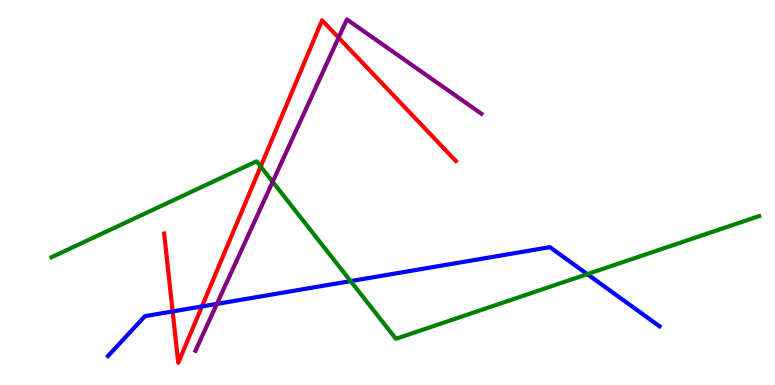[{'lines': ['blue', 'red'], 'intersections': [{'x': 2.23, 'y': 1.91}, {'x': 2.61, 'y': 2.04}]}, {'lines': ['green', 'red'], 'intersections': [{'x': 3.36, 'y': 5.68}]}, {'lines': ['purple', 'red'], 'intersections': [{'x': 4.37, 'y': 9.02}]}, {'lines': ['blue', 'green'], 'intersections': [{'x': 4.52, 'y': 2.7}, {'x': 7.58, 'y': 2.88}]}, {'lines': ['blue', 'purple'], 'intersections': [{'x': 2.8, 'y': 2.11}]}, {'lines': ['green', 'purple'], 'intersections': [{'x': 3.52, 'y': 5.28}]}]